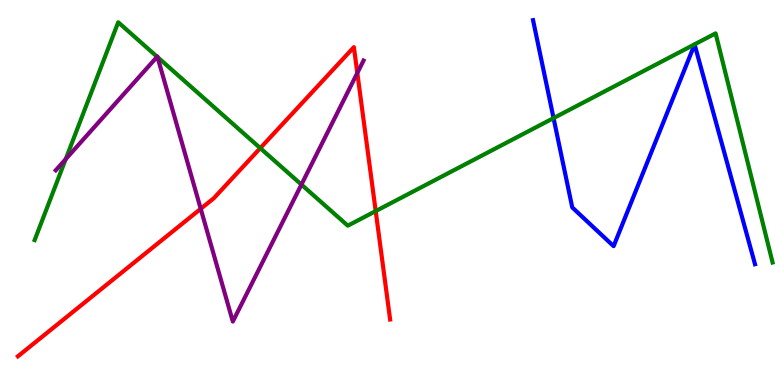[{'lines': ['blue', 'red'], 'intersections': []}, {'lines': ['green', 'red'], 'intersections': [{'x': 3.36, 'y': 6.15}, {'x': 4.85, 'y': 4.52}]}, {'lines': ['purple', 'red'], 'intersections': [{'x': 2.59, 'y': 4.58}, {'x': 4.61, 'y': 8.1}]}, {'lines': ['blue', 'green'], 'intersections': [{'x': 7.14, 'y': 6.93}]}, {'lines': ['blue', 'purple'], 'intersections': []}, {'lines': ['green', 'purple'], 'intersections': [{'x': 0.848, 'y': 5.87}, {'x': 2.03, 'y': 8.53}, {'x': 2.03, 'y': 8.52}, {'x': 3.89, 'y': 5.21}]}]